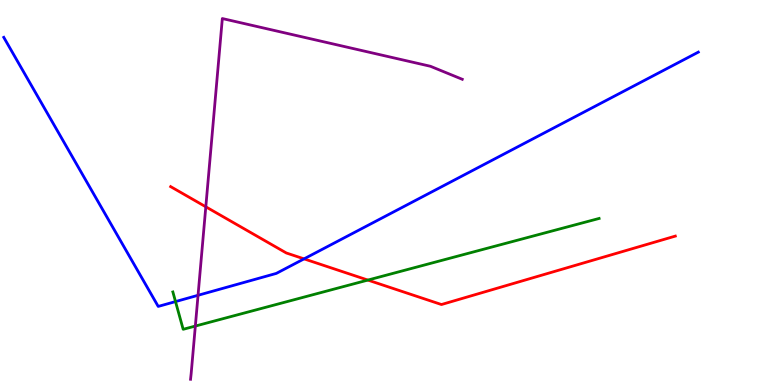[{'lines': ['blue', 'red'], 'intersections': [{'x': 3.92, 'y': 3.28}]}, {'lines': ['green', 'red'], 'intersections': [{'x': 4.75, 'y': 2.73}]}, {'lines': ['purple', 'red'], 'intersections': [{'x': 2.66, 'y': 4.63}]}, {'lines': ['blue', 'green'], 'intersections': [{'x': 2.26, 'y': 2.17}]}, {'lines': ['blue', 'purple'], 'intersections': [{'x': 2.56, 'y': 2.33}]}, {'lines': ['green', 'purple'], 'intersections': [{'x': 2.52, 'y': 1.53}]}]